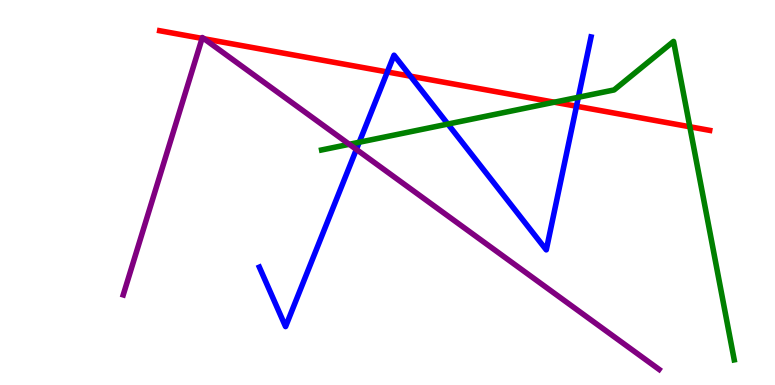[{'lines': ['blue', 'red'], 'intersections': [{'x': 5.0, 'y': 8.13}, {'x': 5.3, 'y': 8.02}, {'x': 7.44, 'y': 7.24}]}, {'lines': ['green', 'red'], 'intersections': [{'x': 7.15, 'y': 7.35}, {'x': 8.9, 'y': 6.71}]}, {'lines': ['purple', 'red'], 'intersections': [{'x': 2.61, 'y': 9.0}, {'x': 2.63, 'y': 8.99}]}, {'lines': ['blue', 'green'], 'intersections': [{'x': 4.64, 'y': 6.31}, {'x': 5.78, 'y': 6.78}, {'x': 7.46, 'y': 7.47}]}, {'lines': ['blue', 'purple'], 'intersections': [{'x': 4.6, 'y': 6.12}]}, {'lines': ['green', 'purple'], 'intersections': [{'x': 4.51, 'y': 6.25}]}]